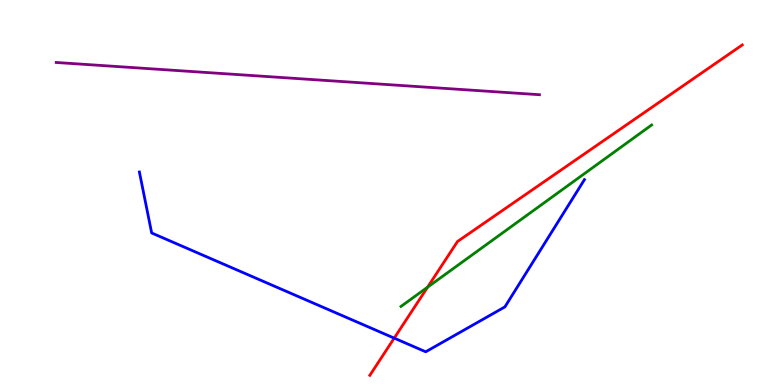[{'lines': ['blue', 'red'], 'intersections': [{'x': 5.09, 'y': 1.22}]}, {'lines': ['green', 'red'], 'intersections': [{'x': 5.52, 'y': 2.54}]}, {'lines': ['purple', 'red'], 'intersections': []}, {'lines': ['blue', 'green'], 'intersections': []}, {'lines': ['blue', 'purple'], 'intersections': []}, {'lines': ['green', 'purple'], 'intersections': []}]